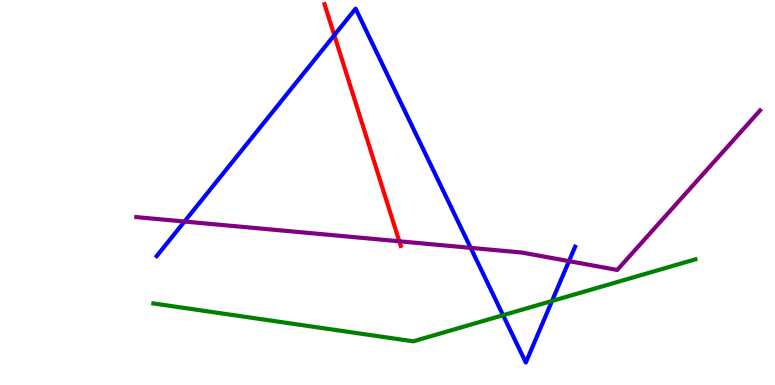[{'lines': ['blue', 'red'], 'intersections': [{'x': 4.31, 'y': 9.09}]}, {'lines': ['green', 'red'], 'intersections': []}, {'lines': ['purple', 'red'], 'intersections': [{'x': 5.15, 'y': 3.73}]}, {'lines': ['blue', 'green'], 'intersections': [{'x': 6.49, 'y': 1.81}, {'x': 7.12, 'y': 2.18}]}, {'lines': ['blue', 'purple'], 'intersections': [{'x': 2.38, 'y': 4.25}, {'x': 6.07, 'y': 3.56}, {'x': 7.34, 'y': 3.22}]}, {'lines': ['green', 'purple'], 'intersections': []}]